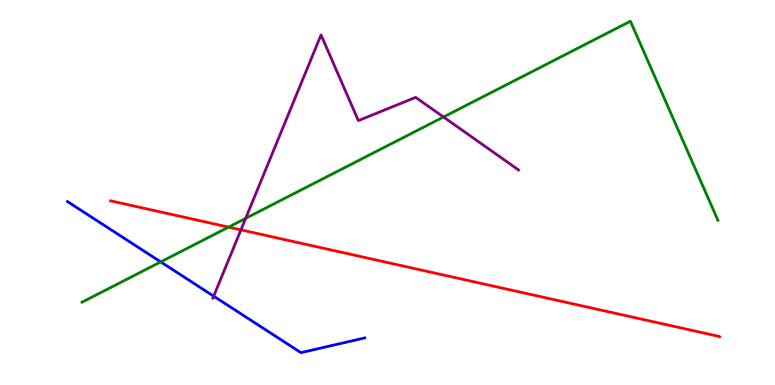[{'lines': ['blue', 'red'], 'intersections': []}, {'lines': ['green', 'red'], 'intersections': [{'x': 2.95, 'y': 4.1}]}, {'lines': ['purple', 'red'], 'intersections': [{'x': 3.11, 'y': 4.03}]}, {'lines': ['blue', 'green'], 'intersections': [{'x': 2.07, 'y': 3.2}]}, {'lines': ['blue', 'purple'], 'intersections': [{'x': 2.76, 'y': 2.31}]}, {'lines': ['green', 'purple'], 'intersections': [{'x': 3.17, 'y': 4.33}, {'x': 5.72, 'y': 6.96}]}]